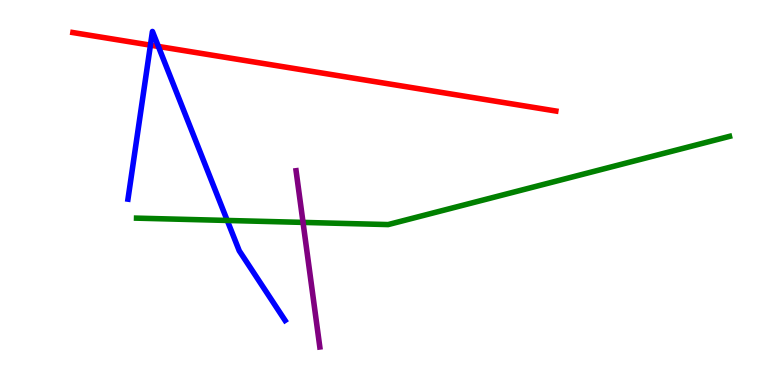[{'lines': ['blue', 'red'], 'intersections': [{'x': 1.94, 'y': 8.83}, {'x': 2.04, 'y': 8.79}]}, {'lines': ['green', 'red'], 'intersections': []}, {'lines': ['purple', 'red'], 'intersections': []}, {'lines': ['blue', 'green'], 'intersections': [{'x': 2.93, 'y': 4.27}]}, {'lines': ['blue', 'purple'], 'intersections': []}, {'lines': ['green', 'purple'], 'intersections': [{'x': 3.91, 'y': 4.22}]}]